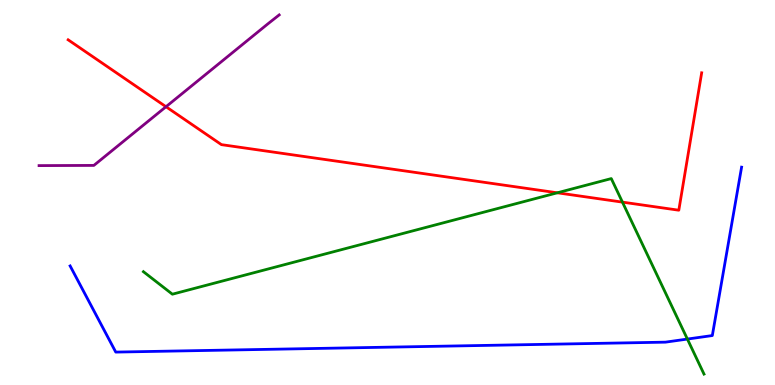[{'lines': ['blue', 'red'], 'intersections': []}, {'lines': ['green', 'red'], 'intersections': [{'x': 7.19, 'y': 4.99}, {'x': 8.03, 'y': 4.75}]}, {'lines': ['purple', 'red'], 'intersections': [{'x': 2.14, 'y': 7.23}]}, {'lines': ['blue', 'green'], 'intersections': [{'x': 8.87, 'y': 1.19}]}, {'lines': ['blue', 'purple'], 'intersections': []}, {'lines': ['green', 'purple'], 'intersections': []}]